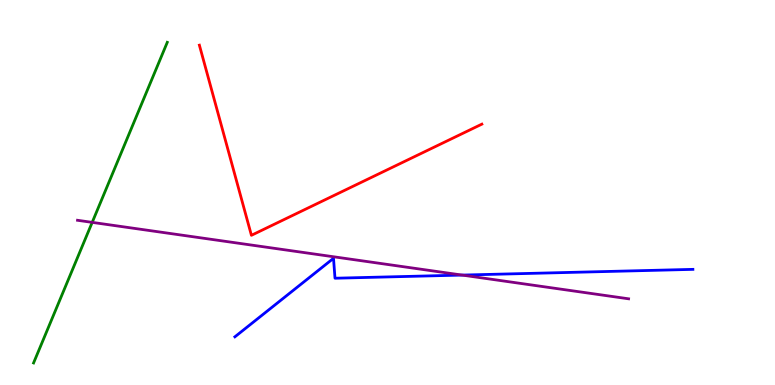[{'lines': ['blue', 'red'], 'intersections': []}, {'lines': ['green', 'red'], 'intersections': []}, {'lines': ['purple', 'red'], 'intersections': []}, {'lines': ['blue', 'green'], 'intersections': []}, {'lines': ['blue', 'purple'], 'intersections': [{'x': 5.96, 'y': 2.86}]}, {'lines': ['green', 'purple'], 'intersections': [{'x': 1.19, 'y': 4.22}]}]